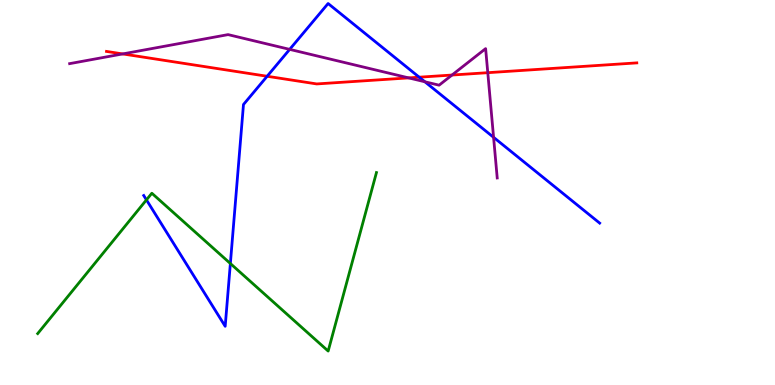[{'lines': ['blue', 'red'], 'intersections': [{'x': 3.45, 'y': 8.02}, {'x': 5.41, 'y': 7.99}]}, {'lines': ['green', 'red'], 'intersections': []}, {'lines': ['purple', 'red'], 'intersections': [{'x': 1.58, 'y': 8.6}, {'x': 5.27, 'y': 7.98}, {'x': 5.83, 'y': 8.05}, {'x': 6.29, 'y': 8.11}]}, {'lines': ['blue', 'green'], 'intersections': [{'x': 1.89, 'y': 4.81}, {'x': 2.97, 'y': 3.16}]}, {'lines': ['blue', 'purple'], 'intersections': [{'x': 3.74, 'y': 8.72}, {'x': 5.48, 'y': 7.88}, {'x': 6.37, 'y': 6.43}]}, {'lines': ['green', 'purple'], 'intersections': []}]